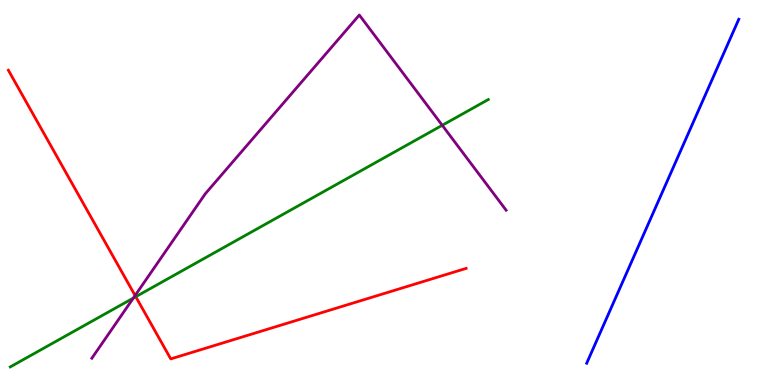[{'lines': ['blue', 'red'], 'intersections': []}, {'lines': ['green', 'red'], 'intersections': [{'x': 1.75, 'y': 2.29}]}, {'lines': ['purple', 'red'], 'intersections': [{'x': 1.74, 'y': 2.32}]}, {'lines': ['blue', 'green'], 'intersections': []}, {'lines': ['blue', 'purple'], 'intersections': []}, {'lines': ['green', 'purple'], 'intersections': [{'x': 1.72, 'y': 2.26}, {'x': 5.71, 'y': 6.75}]}]